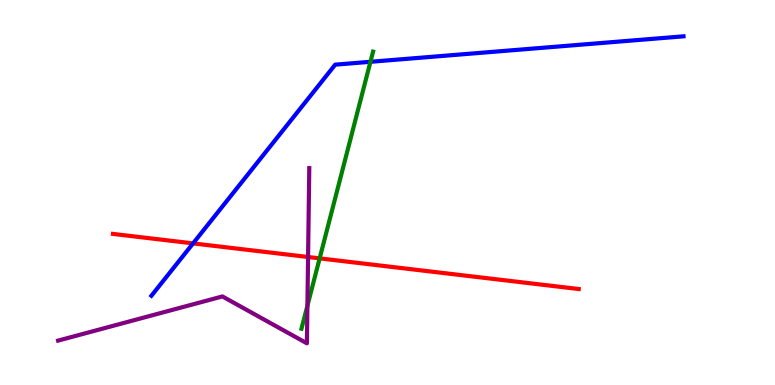[{'lines': ['blue', 'red'], 'intersections': [{'x': 2.49, 'y': 3.68}]}, {'lines': ['green', 'red'], 'intersections': [{'x': 4.12, 'y': 3.29}]}, {'lines': ['purple', 'red'], 'intersections': [{'x': 3.98, 'y': 3.32}]}, {'lines': ['blue', 'green'], 'intersections': [{'x': 4.78, 'y': 8.4}]}, {'lines': ['blue', 'purple'], 'intersections': []}, {'lines': ['green', 'purple'], 'intersections': [{'x': 3.97, 'y': 2.06}]}]